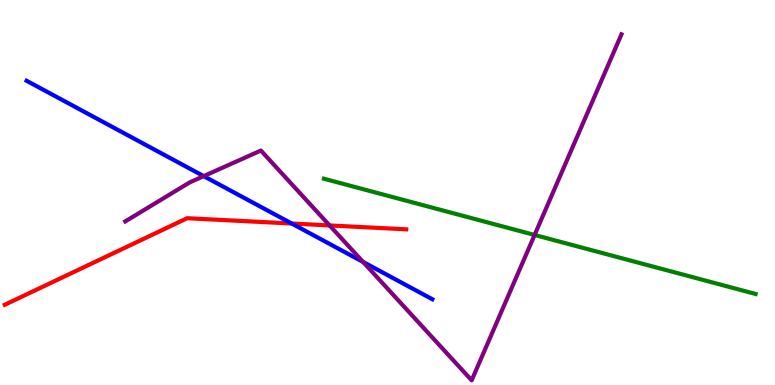[{'lines': ['blue', 'red'], 'intersections': [{'x': 3.76, 'y': 4.19}]}, {'lines': ['green', 'red'], 'intersections': []}, {'lines': ['purple', 'red'], 'intersections': [{'x': 4.25, 'y': 4.14}]}, {'lines': ['blue', 'green'], 'intersections': []}, {'lines': ['blue', 'purple'], 'intersections': [{'x': 2.63, 'y': 5.43}, {'x': 4.68, 'y': 3.2}]}, {'lines': ['green', 'purple'], 'intersections': [{'x': 6.9, 'y': 3.9}]}]